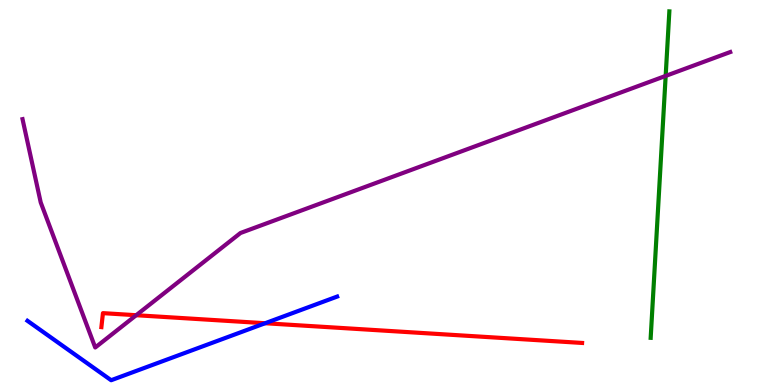[{'lines': ['blue', 'red'], 'intersections': [{'x': 3.42, 'y': 1.6}]}, {'lines': ['green', 'red'], 'intersections': []}, {'lines': ['purple', 'red'], 'intersections': [{'x': 1.76, 'y': 1.81}]}, {'lines': ['blue', 'green'], 'intersections': []}, {'lines': ['blue', 'purple'], 'intersections': []}, {'lines': ['green', 'purple'], 'intersections': [{'x': 8.59, 'y': 8.03}]}]